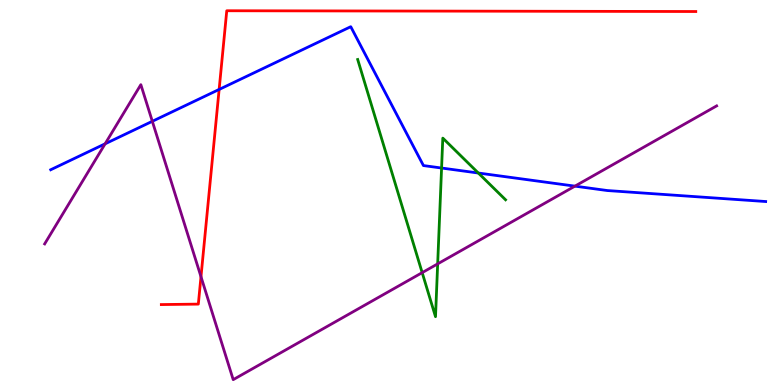[{'lines': ['blue', 'red'], 'intersections': [{'x': 2.83, 'y': 7.68}]}, {'lines': ['green', 'red'], 'intersections': []}, {'lines': ['purple', 'red'], 'intersections': [{'x': 2.59, 'y': 2.81}]}, {'lines': ['blue', 'green'], 'intersections': [{'x': 5.7, 'y': 5.64}, {'x': 6.17, 'y': 5.51}]}, {'lines': ['blue', 'purple'], 'intersections': [{'x': 1.36, 'y': 6.26}, {'x': 1.97, 'y': 6.85}, {'x': 7.42, 'y': 5.17}]}, {'lines': ['green', 'purple'], 'intersections': [{'x': 5.45, 'y': 2.92}, {'x': 5.65, 'y': 3.15}]}]